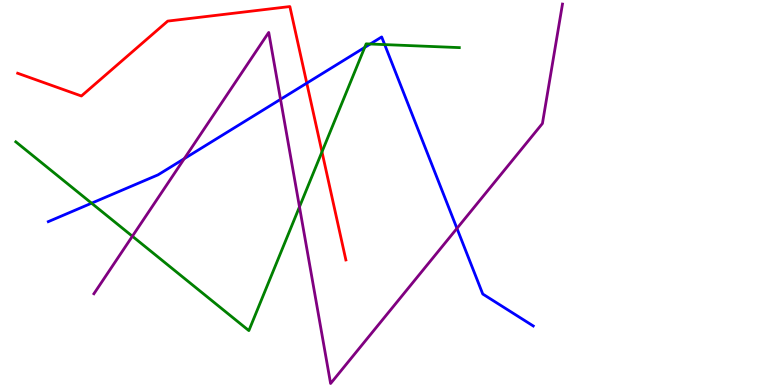[{'lines': ['blue', 'red'], 'intersections': [{'x': 3.96, 'y': 7.84}]}, {'lines': ['green', 'red'], 'intersections': [{'x': 4.15, 'y': 6.06}]}, {'lines': ['purple', 'red'], 'intersections': []}, {'lines': ['blue', 'green'], 'intersections': [{'x': 1.18, 'y': 4.72}, {'x': 4.71, 'y': 8.77}, {'x': 4.78, 'y': 8.86}, {'x': 4.96, 'y': 8.84}]}, {'lines': ['blue', 'purple'], 'intersections': [{'x': 2.38, 'y': 5.88}, {'x': 3.62, 'y': 7.42}, {'x': 5.9, 'y': 4.07}]}, {'lines': ['green', 'purple'], 'intersections': [{'x': 1.71, 'y': 3.86}, {'x': 3.86, 'y': 4.63}]}]